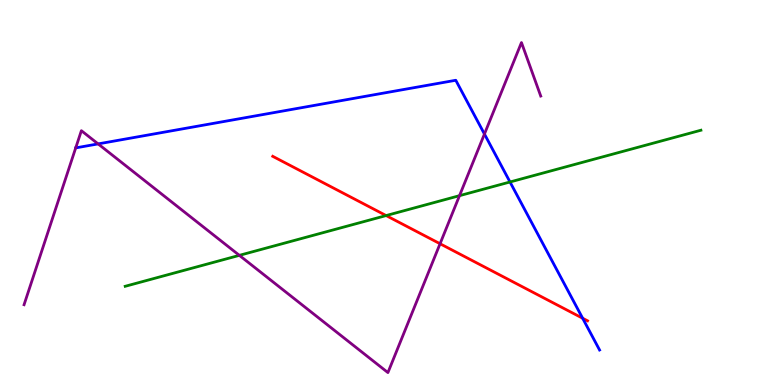[{'lines': ['blue', 'red'], 'intersections': [{'x': 7.52, 'y': 1.73}]}, {'lines': ['green', 'red'], 'intersections': [{'x': 4.98, 'y': 4.4}]}, {'lines': ['purple', 'red'], 'intersections': [{'x': 5.68, 'y': 3.67}]}, {'lines': ['blue', 'green'], 'intersections': [{'x': 6.58, 'y': 5.27}]}, {'lines': ['blue', 'purple'], 'intersections': [{'x': 1.27, 'y': 6.26}, {'x': 6.25, 'y': 6.52}]}, {'lines': ['green', 'purple'], 'intersections': [{'x': 3.09, 'y': 3.37}, {'x': 5.93, 'y': 4.92}]}]